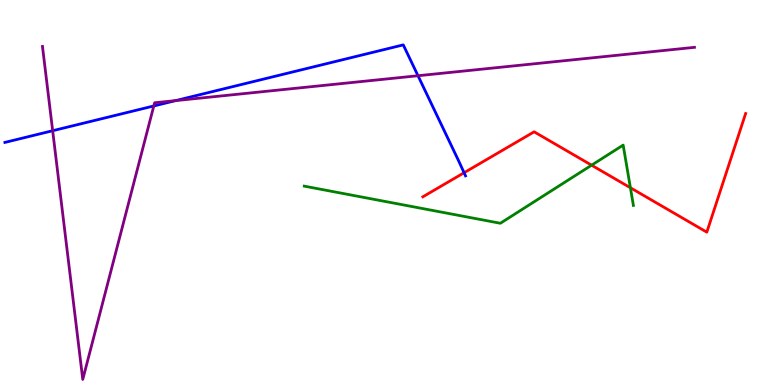[{'lines': ['blue', 'red'], 'intersections': [{'x': 5.99, 'y': 5.51}]}, {'lines': ['green', 'red'], 'intersections': [{'x': 7.63, 'y': 5.71}, {'x': 8.13, 'y': 5.12}]}, {'lines': ['purple', 'red'], 'intersections': []}, {'lines': ['blue', 'green'], 'intersections': []}, {'lines': ['blue', 'purple'], 'intersections': [{'x': 0.68, 'y': 6.6}, {'x': 1.98, 'y': 7.25}, {'x': 2.27, 'y': 7.39}, {'x': 5.39, 'y': 8.03}]}, {'lines': ['green', 'purple'], 'intersections': []}]